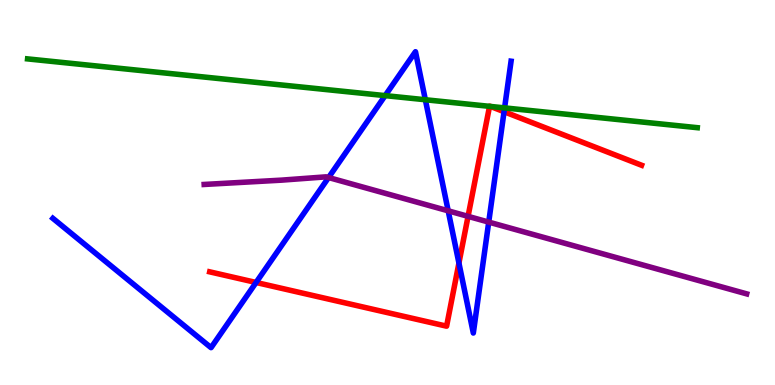[{'lines': ['blue', 'red'], 'intersections': [{'x': 3.3, 'y': 2.66}, {'x': 5.92, 'y': 3.17}, {'x': 6.5, 'y': 7.1}]}, {'lines': ['green', 'red'], 'intersections': [{'x': 6.32, 'y': 7.24}, {'x': 6.33, 'y': 7.24}]}, {'lines': ['purple', 'red'], 'intersections': [{'x': 6.04, 'y': 4.38}]}, {'lines': ['blue', 'green'], 'intersections': [{'x': 4.97, 'y': 7.52}, {'x': 5.49, 'y': 7.41}, {'x': 6.51, 'y': 7.2}]}, {'lines': ['blue', 'purple'], 'intersections': [{'x': 4.24, 'y': 5.39}, {'x': 5.78, 'y': 4.52}, {'x': 6.31, 'y': 4.23}]}, {'lines': ['green', 'purple'], 'intersections': []}]